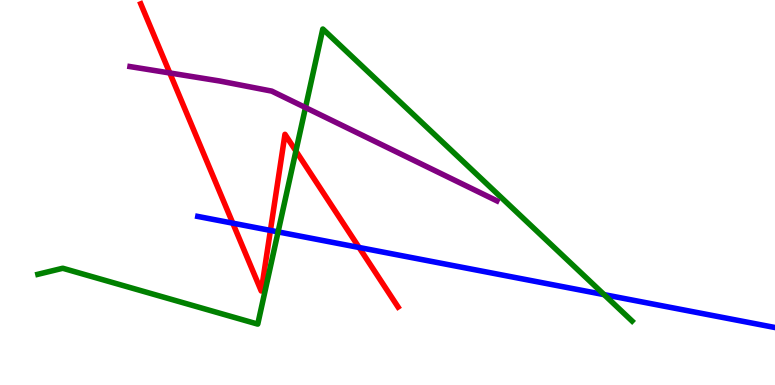[{'lines': ['blue', 'red'], 'intersections': [{'x': 3.0, 'y': 4.2}, {'x': 3.49, 'y': 4.02}, {'x': 4.63, 'y': 3.57}]}, {'lines': ['green', 'red'], 'intersections': [{'x': 3.82, 'y': 6.08}]}, {'lines': ['purple', 'red'], 'intersections': [{'x': 2.19, 'y': 8.1}]}, {'lines': ['blue', 'green'], 'intersections': [{'x': 3.59, 'y': 3.98}, {'x': 7.8, 'y': 2.35}]}, {'lines': ['blue', 'purple'], 'intersections': []}, {'lines': ['green', 'purple'], 'intersections': [{'x': 3.94, 'y': 7.21}]}]